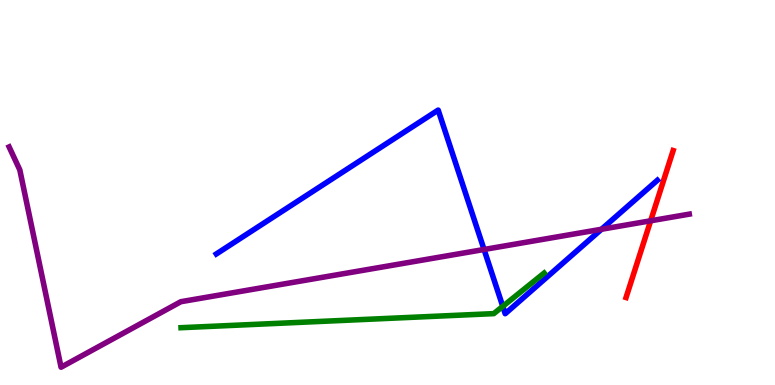[{'lines': ['blue', 'red'], 'intersections': []}, {'lines': ['green', 'red'], 'intersections': []}, {'lines': ['purple', 'red'], 'intersections': [{'x': 8.4, 'y': 4.27}]}, {'lines': ['blue', 'green'], 'intersections': [{'x': 6.49, 'y': 2.04}]}, {'lines': ['blue', 'purple'], 'intersections': [{'x': 6.25, 'y': 3.52}, {'x': 7.76, 'y': 4.05}]}, {'lines': ['green', 'purple'], 'intersections': []}]